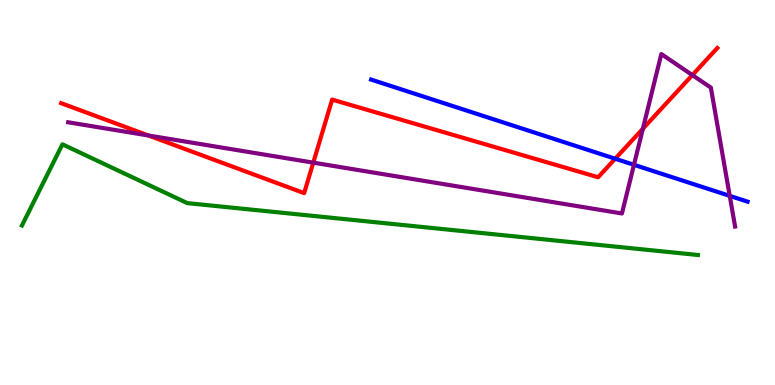[{'lines': ['blue', 'red'], 'intersections': [{'x': 7.94, 'y': 5.88}]}, {'lines': ['green', 'red'], 'intersections': []}, {'lines': ['purple', 'red'], 'intersections': [{'x': 1.92, 'y': 6.48}, {'x': 4.04, 'y': 5.78}, {'x': 8.3, 'y': 6.66}, {'x': 8.93, 'y': 8.05}]}, {'lines': ['blue', 'green'], 'intersections': []}, {'lines': ['blue', 'purple'], 'intersections': [{'x': 8.18, 'y': 5.72}, {'x': 9.42, 'y': 4.91}]}, {'lines': ['green', 'purple'], 'intersections': []}]